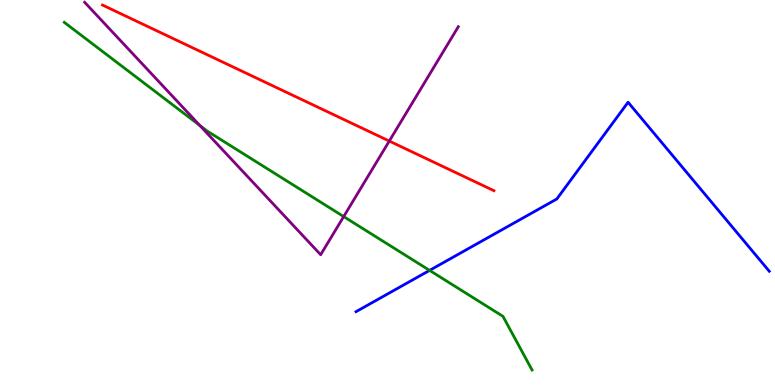[{'lines': ['blue', 'red'], 'intersections': []}, {'lines': ['green', 'red'], 'intersections': []}, {'lines': ['purple', 'red'], 'intersections': [{'x': 5.02, 'y': 6.34}]}, {'lines': ['blue', 'green'], 'intersections': [{'x': 5.54, 'y': 2.98}]}, {'lines': ['blue', 'purple'], 'intersections': []}, {'lines': ['green', 'purple'], 'intersections': [{'x': 2.58, 'y': 6.74}, {'x': 4.43, 'y': 4.37}]}]